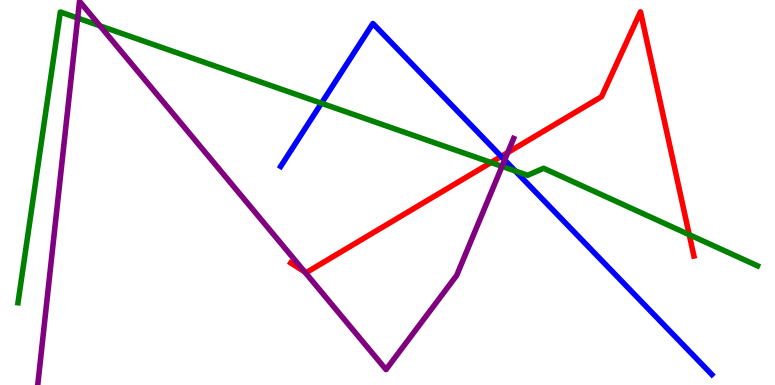[{'lines': ['blue', 'red'], 'intersections': [{'x': 6.47, 'y': 5.94}]}, {'lines': ['green', 'red'], 'intersections': [{'x': 6.34, 'y': 5.78}, {'x': 8.89, 'y': 3.9}]}, {'lines': ['purple', 'red'], 'intersections': [{'x': 3.93, 'y': 2.94}, {'x': 6.55, 'y': 6.04}]}, {'lines': ['blue', 'green'], 'intersections': [{'x': 4.15, 'y': 7.32}, {'x': 6.65, 'y': 5.56}]}, {'lines': ['blue', 'purple'], 'intersections': [{'x': 6.51, 'y': 5.84}]}, {'lines': ['green', 'purple'], 'intersections': [{'x': 1.0, 'y': 9.53}, {'x': 1.29, 'y': 9.33}, {'x': 6.48, 'y': 5.68}]}]